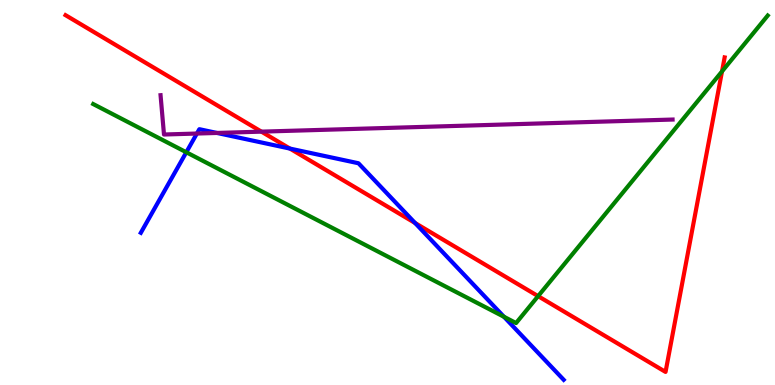[{'lines': ['blue', 'red'], 'intersections': [{'x': 3.74, 'y': 6.14}, {'x': 5.36, 'y': 4.21}]}, {'lines': ['green', 'red'], 'intersections': [{'x': 6.94, 'y': 2.31}, {'x': 9.32, 'y': 8.15}]}, {'lines': ['purple', 'red'], 'intersections': [{'x': 3.37, 'y': 6.58}]}, {'lines': ['blue', 'green'], 'intersections': [{'x': 2.4, 'y': 6.04}, {'x': 6.5, 'y': 1.77}]}, {'lines': ['blue', 'purple'], 'intersections': [{'x': 2.54, 'y': 6.53}, {'x': 2.8, 'y': 6.55}]}, {'lines': ['green', 'purple'], 'intersections': []}]